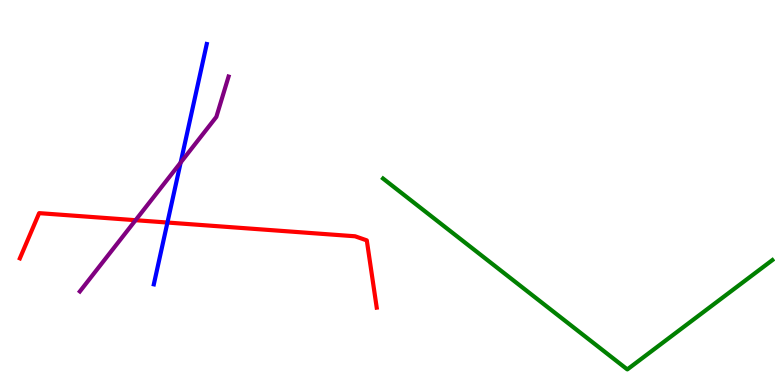[{'lines': ['blue', 'red'], 'intersections': [{'x': 2.16, 'y': 4.22}]}, {'lines': ['green', 'red'], 'intersections': []}, {'lines': ['purple', 'red'], 'intersections': [{'x': 1.75, 'y': 4.28}]}, {'lines': ['blue', 'green'], 'intersections': []}, {'lines': ['blue', 'purple'], 'intersections': [{'x': 2.33, 'y': 5.78}]}, {'lines': ['green', 'purple'], 'intersections': []}]